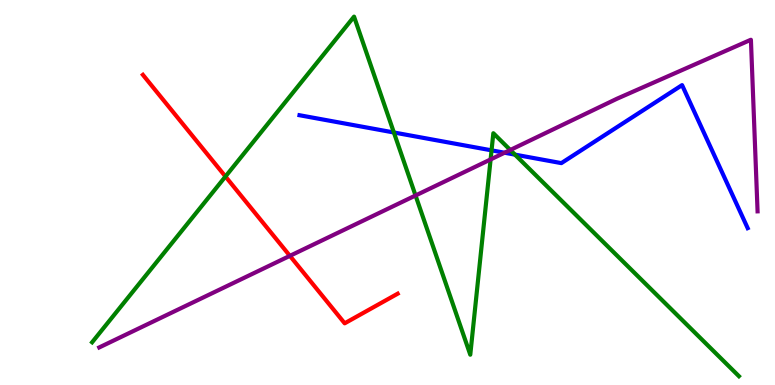[{'lines': ['blue', 'red'], 'intersections': []}, {'lines': ['green', 'red'], 'intersections': [{'x': 2.91, 'y': 5.42}]}, {'lines': ['purple', 'red'], 'intersections': [{'x': 3.74, 'y': 3.35}]}, {'lines': ['blue', 'green'], 'intersections': [{'x': 5.08, 'y': 6.56}, {'x': 6.34, 'y': 6.09}, {'x': 6.64, 'y': 5.98}]}, {'lines': ['blue', 'purple'], 'intersections': [{'x': 6.51, 'y': 6.03}]}, {'lines': ['green', 'purple'], 'intersections': [{'x': 5.36, 'y': 4.92}, {'x': 6.33, 'y': 5.86}, {'x': 6.58, 'y': 6.1}]}]